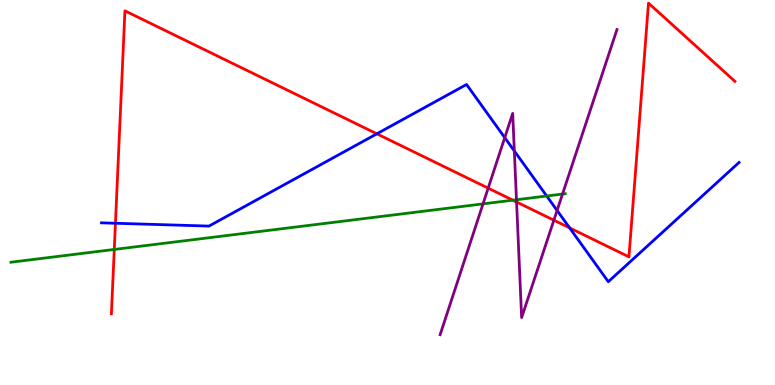[{'lines': ['blue', 'red'], 'intersections': [{'x': 1.49, 'y': 4.2}, {'x': 4.86, 'y': 6.52}, {'x': 7.35, 'y': 4.08}]}, {'lines': ['green', 'red'], 'intersections': [{'x': 1.47, 'y': 3.52}, {'x': 6.62, 'y': 4.8}]}, {'lines': ['purple', 'red'], 'intersections': [{'x': 6.3, 'y': 5.11}, {'x': 6.67, 'y': 4.75}, {'x': 7.15, 'y': 4.28}]}, {'lines': ['blue', 'green'], 'intersections': [{'x': 7.05, 'y': 4.91}]}, {'lines': ['blue', 'purple'], 'intersections': [{'x': 6.51, 'y': 6.43}, {'x': 6.64, 'y': 6.08}, {'x': 7.19, 'y': 4.53}]}, {'lines': ['green', 'purple'], 'intersections': [{'x': 6.23, 'y': 4.7}, {'x': 6.66, 'y': 4.81}, {'x': 7.26, 'y': 4.96}]}]